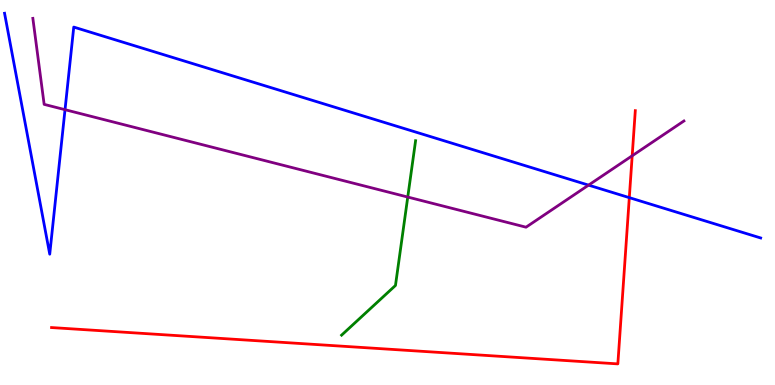[{'lines': ['blue', 'red'], 'intersections': [{'x': 8.12, 'y': 4.87}]}, {'lines': ['green', 'red'], 'intersections': []}, {'lines': ['purple', 'red'], 'intersections': [{'x': 8.16, 'y': 5.95}]}, {'lines': ['blue', 'green'], 'intersections': []}, {'lines': ['blue', 'purple'], 'intersections': [{'x': 0.839, 'y': 7.15}, {'x': 7.59, 'y': 5.19}]}, {'lines': ['green', 'purple'], 'intersections': [{'x': 5.26, 'y': 4.88}]}]